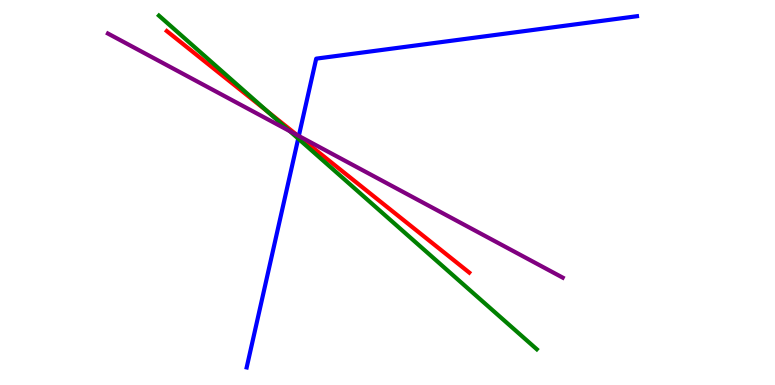[{'lines': ['blue', 'red'], 'intersections': [{'x': 3.85, 'y': 6.46}]}, {'lines': ['green', 'red'], 'intersections': [{'x': 3.45, 'y': 7.11}]}, {'lines': ['purple', 'red'], 'intersections': [{'x': 3.83, 'y': 6.49}]}, {'lines': ['blue', 'green'], 'intersections': [{'x': 3.85, 'y': 6.4}]}, {'lines': ['blue', 'purple'], 'intersections': [{'x': 3.86, 'y': 6.47}]}, {'lines': ['green', 'purple'], 'intersections': [{'x': 3.74, 'y': 6.59}]}]